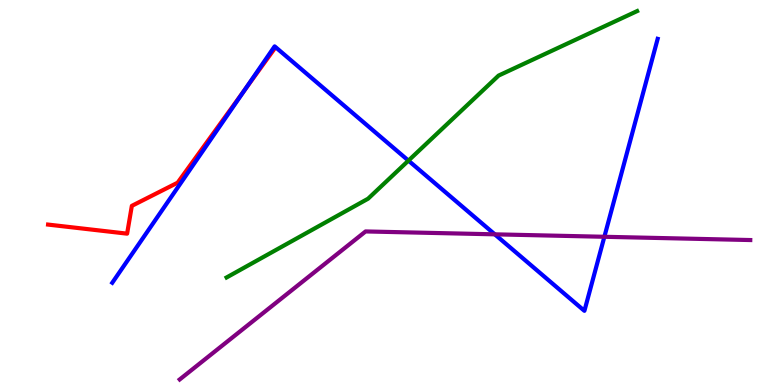[{'lines': ['blue', 'red'], 'intersections': [{'x': 3.16, 'y': 7.66}]}, {'lines': ['green', 'red'], 'intersections': []}, {'lines': ['purple', 'red'], 'intersections': []}, {'lines': ['blue', 'green'], 'intersections': [{'x': 5.27, 'y': 5.83}]}, {'lines': ['blue', 'purple'], 'intersections': [{'x': 6.38, 'y': 3.91}, {'x': 7.8, 'y': 3.85}]}, {'lines': ['green', 'purple'], 'intersections': []}]